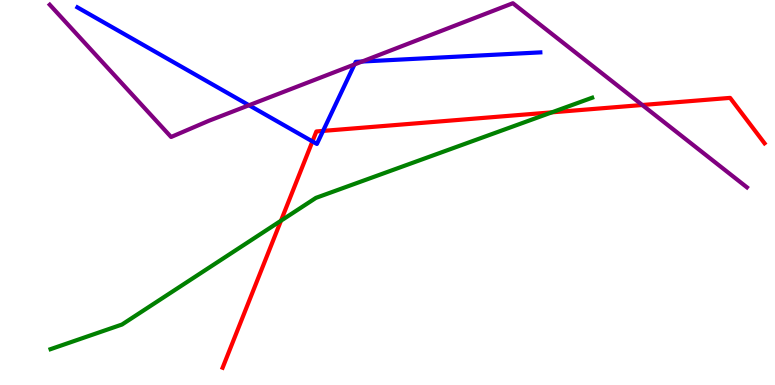[{'lines': ['blue', 'red'], 'intersections': [{'x': 4.03, 'y': 6.33}, {'x': 4.17, 'y': 6.6}]}, {'lines': ['green', 'red'], 'intersections': [{'x': 3.63, 'y': 4.27}, {'x': 7.12, 'y': 7.08}]}, {'lines': ['purple', 'red'], 'intersections': [{'x': 8.29, 'y': 7.27}]}, {'lines': ['blue', 'green'], 'intersections': []}, {'lines': ['blue', 'purple'], 'intersections': [{'x': 3.21, 'y': 7.27}, {'x': 4.57, 'y': 8.33}, {'x': 4.67, 'y': 8.4}]}, {'lines': ['green', 'purple'], 'intersections': []}]